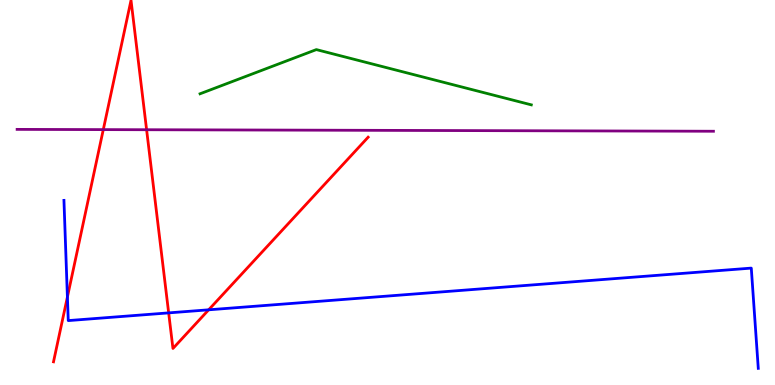[{'lines': ['blue', 'red'], 'intersections': [{'x': 0.87, 'y': 2.29}, {'x': 2.18, 'y': 1.87}, {'x': 2.69, 'y': 1.95}]}, {'lines': ['green', 'red'], 'intersections': []}, {'lines': ['purple', 'red'], 'intersections': [{'x': 1.33, 'y': 6.63}, {'x': 1.89, 'y': 6.63}]}, {'lines': ['blue', 'green'], 'intersections': []}, {'lines': ['blue', 'purple'], 'intersections': []}, {'lines': ['green', 'purple'], 'intersections': []}]